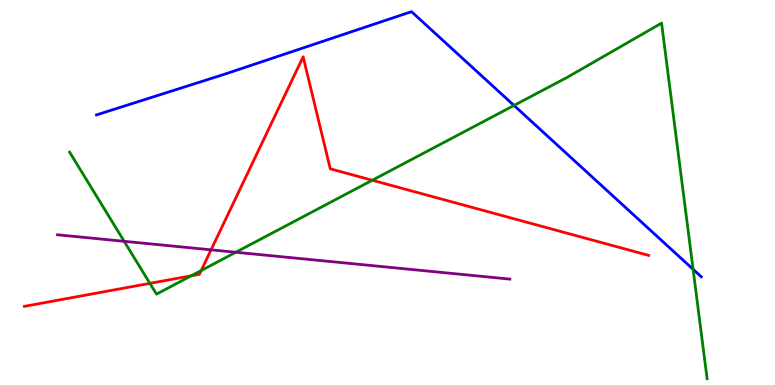[{'lines': ['blue', 'red'], 'intersections': []}, {'lines': ['green', 'red'], 'intersections': [{'x': 1.93, 'y': 2.64}, {'x': 2.47, 'y': 2.84}, {'x': 2.6, 'y': 2.97}, {'x': 4.8, 'y': 5.32}]}, {'lines': ['purple', 'red'], 'intersections': [{'x': 2.72, 'y': 3.51}]}, {'lines': ['blue', 'green'], 'intersections': [{'x': 6.63, 'y': 7.26}, {'x': 8.94, 'y': 3.01}]}, {'lines': ['blue', 'purple'], 'intersections': []}, {'lines': ['green', 'purple'], 'intersections': [{'x': 1.6, 'y': 3.73}, {'x': 3.04, 'y': 3.45}]}]